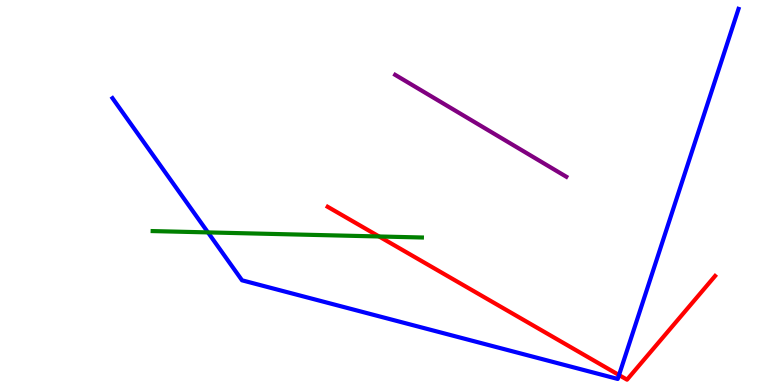[{'lines': ['blue', 'red'], 'intersections': [{'x': 7.99, 'y': 0.258}]}, {'lines': ['green', 'red'], 'intersections': [{'x': 4.89, 'y': 3.86}]}, {'lines': ['purple', 'red'], 'intersections': []}, {'lines': ['blue', 'green'], 'intersections': [{'x': 2.68, 'y': 3.96}]}, {'lines': ['blue', 'purple'], 'intersections': []}, {'lines': ['green', 'purple'], 'intersections': []}]